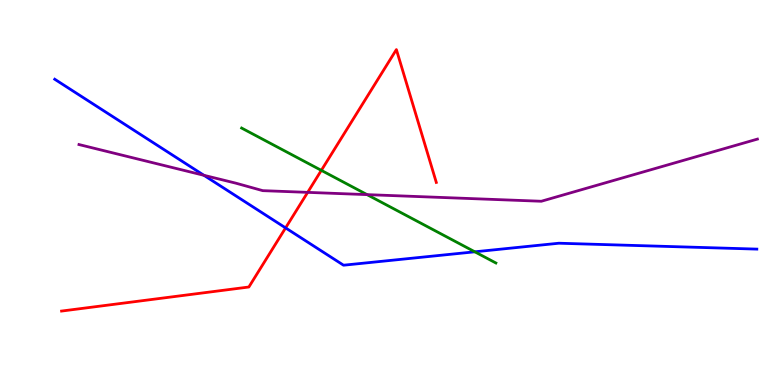[{'lines': ['blue', 'red'], 'intersections': [{'x': 3.69, 'y': 4.08}]}, {'lines': ['green', 'red'], 'intersections': [{'x': 4.15, 'y': 5.57}]}, {'lines': ['purple', 'red'], 'intersections': [{'x': 3.97, 'y': 5.0}]}, {'lines': ['blue', 'green'], 'intersections': [{'x': 6.13, 'y': 3.46}]}, {'lines': ['blue', 'purple'], 'intersections': [{'x': 2.63, 'y': 5.45}]}, {'lines': ['green', 'purple'], 'intersections': [{'x': 4.74, 'y': 4.94}]}]